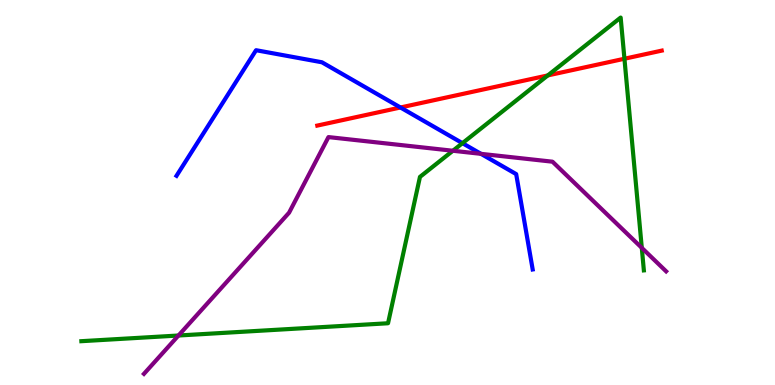[{'lines': ['blue', 'red'], 'intersections': [{'x': 5.17, 'y': 7.21}]}, {'lines': ['green', 'red'], 'intersections': [{'x': 7.07, 'y': 8.04}, {'x': 8.06, 'y': 8.47}]}, {'lines': ['purple', 'red'], 'intersections': []}, {'lines': ['blue', 'green'], 'intersections': [{'x': 5.97, 'y': 6.28}]}, {'lines': ['blue', 'purple'], 'intersections': [{'x': 6.21, 'y': 6.0}]}, {'lines': ['green', 'purple'], 'intersections': [{'x': 2.3, 'y': 1.29}, {'x': 5.84, 'y': 6.08}, {'x': 8.28, 'y': 3.56}]}]